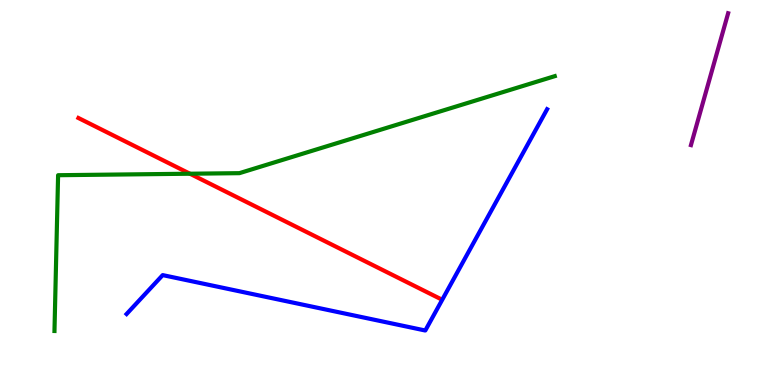[{'lines': ['blue', 'red'], 'intersections': []}, {'lines': ['green', 'red'], 'intersections': [{'x': 2.45, 'y': 5.49}]}, {'lines': ['purple', 'red'], 'intersections': []}, {'lines': ['blue', 'green'], 'intersections': []}, {'lines': ['blue', 'purple'], 'intersections': []}, {'lines': ['green', 'purple'], 'intersections': []}]